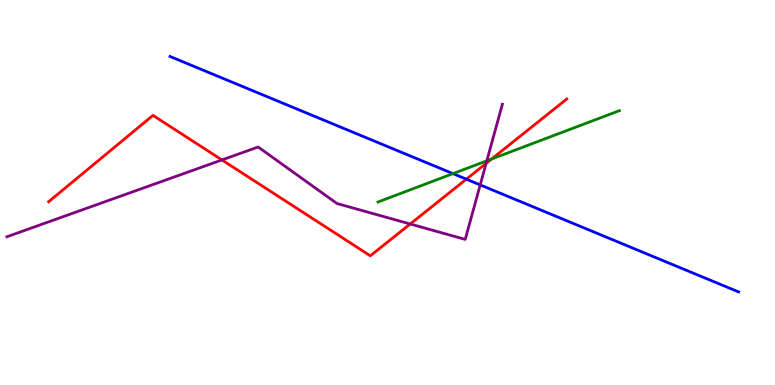[{'lines': ['blue', 'red'], 'intersections': [{'x': 6.02, 'y': 5.35}]}, {'lines': ['green', 'red'], 'intersections': [{'x': 6.34, 'y': 5.87}]}, {'lines': ['purple', 'red'], 'intersections': [{'x': 2.86, 'y': 5.85}, {'x': 5.29, 'y': 4.18}, {'x': 6.27, 'y': 5.76}]}, {'lines': ['blue', 'green'], 'intersections': [{'x': 5.84, 'y': 5.49}]}, {'lines': ['blue', 'purple'], 'intersections': [{'x': 6.2, 'y': 5.2}]}, {'lines': ['green', 'purple'], 'intersections': [{'x': 6.28, 'y': 5.82}]}]